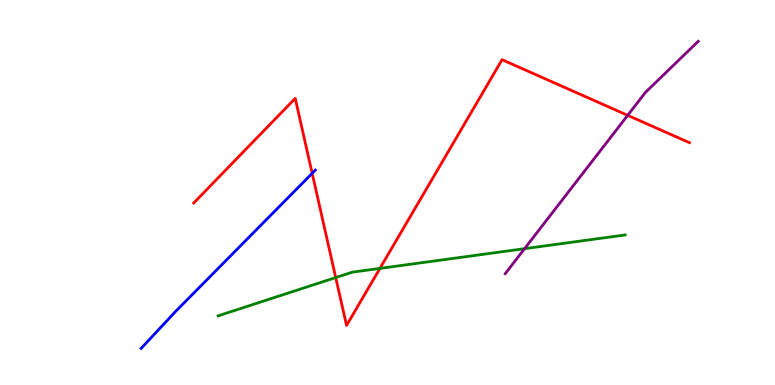[{'lines': ['blue', 'red'], 'intersections': [{'x': 4.03, 'y': 5.5}]}, {'lines': ['green', 'red'], 'intersections': [{'x': 4.33, 'y': 2.79}, {'x': 4.9, 'y': 3.03}]}, {'lines': ['purple', 'red'], 'intersections': [{'x': 8.1, 'y': 7.0}]}, {'lines': ['blue', 'green'], 'intersections': []}, {'lines': ['blue', 'purple'], 'intersections': []}, {'lines': ['green', 'purple'], 'intersections': [{'x': 6.77, 'y': 3.54}]}]